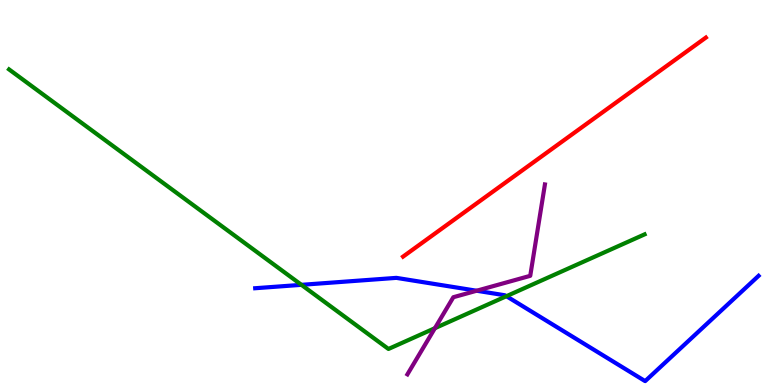[{'lines': ['blue', 'red'], 'intersections': []}, {'lines': ['green', 'red'], 'intersections': []}, {'lines': ['purple', 'red'], 'intersections': []}, {'lines': ['blue', 'green'], 'intersections': [{'x': 3.89, 'y': 2.6}, {'x': 6.53, 'y': 2.31}]}, {'lines': ['blue', 'purple'], 'intersections': [{'x': 6.15, 'y': 2.45}]}, {'lines': ['green', 'purple'], 'intersections': [{'x': 5.61, 'y': 1.48}]}]